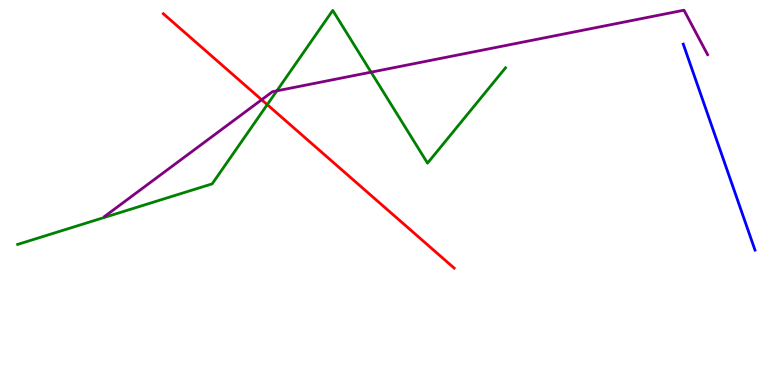[{'lines': ['blue', 'red'], 'intersections': []}, {'lines': ['green', 'red'], 'intersections': [{'x': 3.45, 'y': 7.28}]}, {'lines': ['purple', 'red'], 'intersections': [{'x': 3.38, 'y': 7.41}]}, {'lines': ['blue', 'green'], 'intersections': []}, {'lines': ['blue', 'purple'], 'intersections': []}, {'lines': ['green', 'purple'], 'intersections': [{'x': 3.57, 'y': 7.64}, {'x': 4.79, 'y': 8.13}]}]